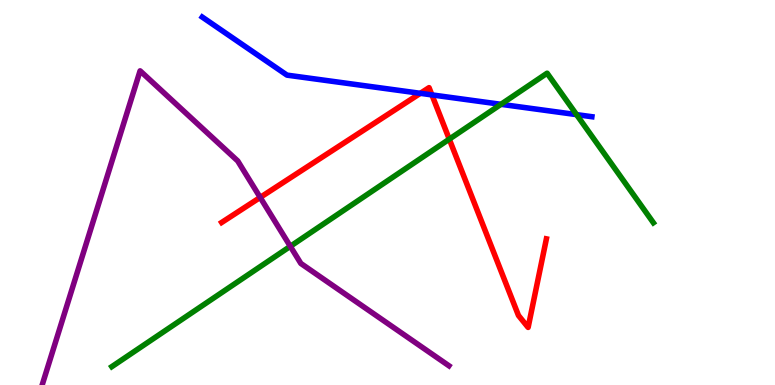[{'lines': ['blue', 'red'], 'intersections': [{'x': 5.42, 'y': 7.58}, {'x': 5.57, 'y': 7.54}]}, {'lines': ['green', 'red'], 'intersections': [{'x': 5.8, 'y': 6.39}]}, {'lines': ['purple', 'red'], 'intersections': [{'x': 3.36, 'y': 4.87}]}, {'lines': ['blue', 'green'], 'intersections': [{'x': 6.46, 'y': 7.29}, {'x': 7.44, 'y': 7.02}]}, {'lines': ['blue', 'purple'], 'intersections': []}, {'lines': ['green', 'purple'], 'intersections': [{'x': 3.75, 'y': 3.6}]}]